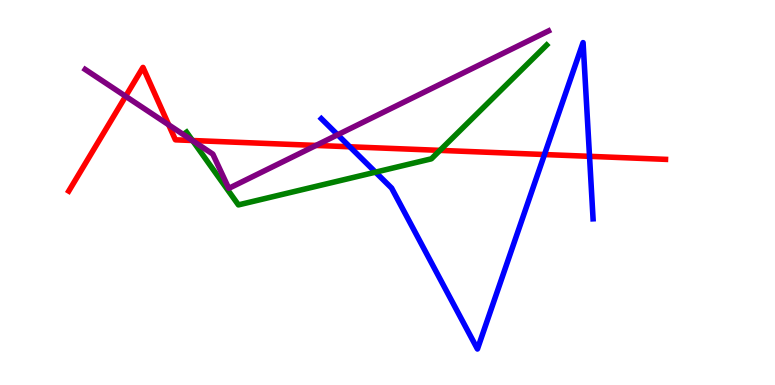[{'lines': ['blue', 'red'], 'intersections': [{'x': 4.51, 'y': 6.19}, {'x': 7.03, 'y': 5.99}, {'x': 7.61, 'y': 5.94}]}, {'lines': ['green', 'red'], 'intersections': [{'x': 2.48, 'y': 6.35}, {'x': 5.68, 'y': 6.09}]}, {'lines': ['purple', 'red'], 'intersections': [{'x': 1.62, 'y': 7.5}, {'x': 2.18, 'y': 6.76}, {'x': 2.48, 'y': 6.35}, {'x': 4.08, 'y': 6.22}]}, {'lines': ['blue', 'green'], 'intersections': [{'x': 4.85, 'y': 5.53}]}, {'lines': ['blue', 'purple'], 'intersections': [{'x': 4.36, 'y': 6.5}]}, {'lines': ['green', 'purple'], 'intersections': [{'x': 2.49, 'y': 6.35}]}]